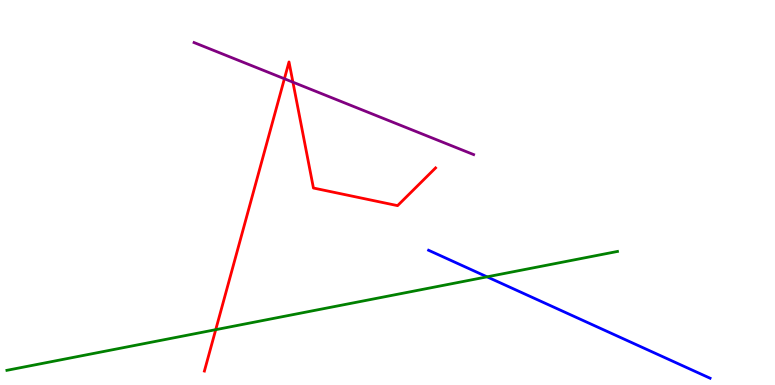[{'lines': ['blue', 'red'], 'intersections': []}, {'lines': ['green', 'red'], 'intersections': [{'x': 2.78, 'y': 1.44}]}, {'lines': ['purple', 'red'], 'intersections': [{'x': 3.67, 'y': 7.95}, {'x': 3.78, 'y': 7.87}]}, {'lines': ['blue', 'green'], 'intersections': [{'x': 6.28, 'y': 2.81}]}, {'lines': ['blue', 'purple'], 'intersections': []}, {'lines': ['green', 'purple'], 'intersections': []}]